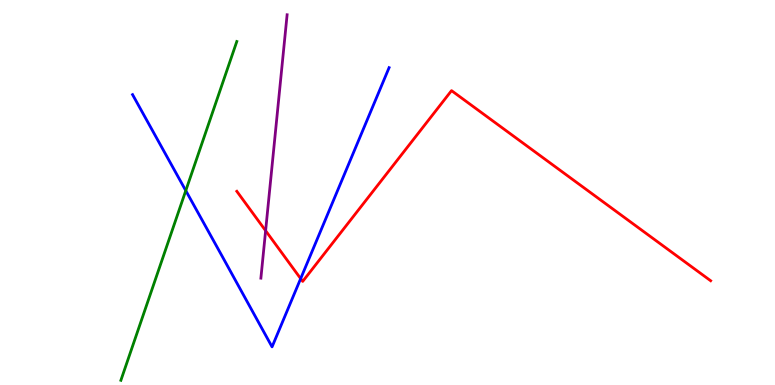[{'lines': ['blue', 'red'], 'intersections': [{'x': 3.88, 'y': 2.76}]}, {'lines': ['green', 'red'], 'intersections': []}, {'lines': ['purple', 'red'], 'intersections': [{'x': 3.43, 'y': 4.01}]}, {'lines': ['blue', 'green'], 'intersections': [{'x': 2.4, 'y': 5.05}]}, {'lines': ['blue', 'purple'], 'intersections': []}, {'lines': ['green', 'purple'], 'intersections': []}]